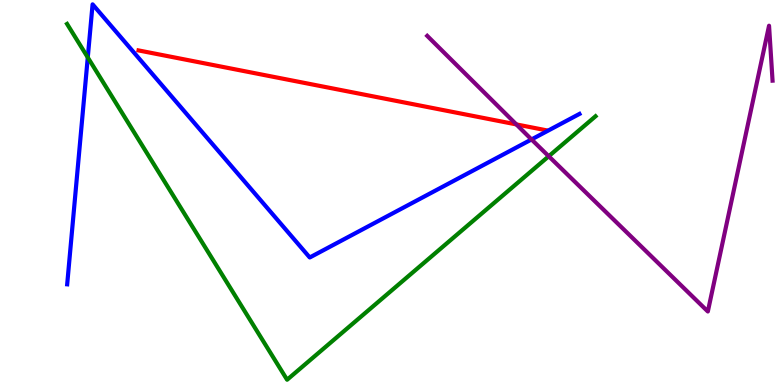[{'lines': ['blue', 'red'], 'intersections': []}, {'lines': ['green', 'red'], 'intersections': []}, {'lines': ['purple', 'red'], 'intersections': [{'x': 6.66, 'y': 6.77}]}, {'lines': ['blue', 'green'], 'intersections': [{'x': 1.13, 'y': 8.51}]}, {'lines': ['blue', 'purple'], 'intersections': [{'x': 6.86, 'y': 6.38}]}, {'lines': ['green', 'purple'], 'intersections': [{'x': 7.08, 'y': 5.94}]}]